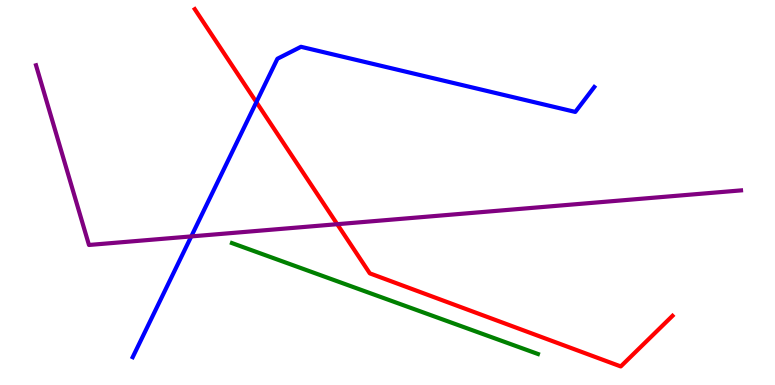[{'lines': ['blue', 'red'], 'intersections': [{'x': 3.31, 'y': 7.35}]}, {'lines': ['green', 'red'], 'intersections': []}, {'lines': ['purple', 'red'], 'intersections': [{'x': 4.35, 'y': 4.18}]}, {'lines': ['blue', 'green'], 'intersections': []}, {'lines': ['blue', 'purple'], 'intersections': [{'x': 2.47, 'y': 3.86}]}, {'lines': ['green', 'purple'], 'intersections': []}]